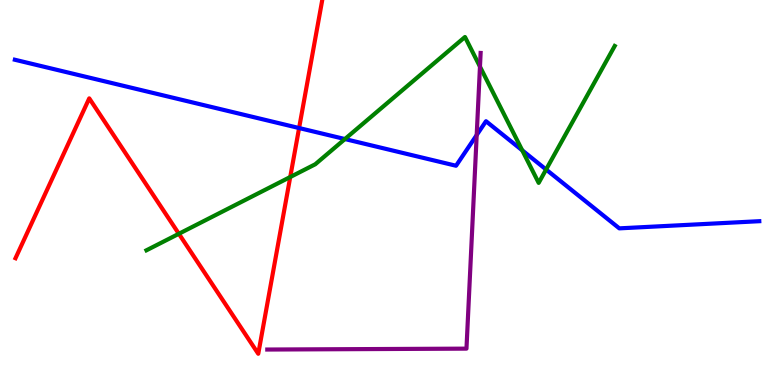[{'lines': ['blue', 'red'], 'intersections': [{'x': 3.86, 'y': 6.67}]}, {'lines': ['green', 'red'], 'intersections': [{'x': 2.31, 'y': 3.93}, {'x': 3.74, 'y': 5.4}]}, {'lines': ['purple', 'red'], 'intersections': []}, {'lines': ['blue', 'green'], 'intersections': [{'x': 4.45, 'y': 6.39}, {'x': 6.74, 'y': 6.1}, {'x': 7.05, 'y': 5.6}]}, {'lines': ['blue', 'purple'], 'intersections': [{'x': 6.15, 'y': 6.49}]}, {'lines': ['green', 'purple'], 'intersections': [{'x': 6.19, 'y': 8.27}]}]